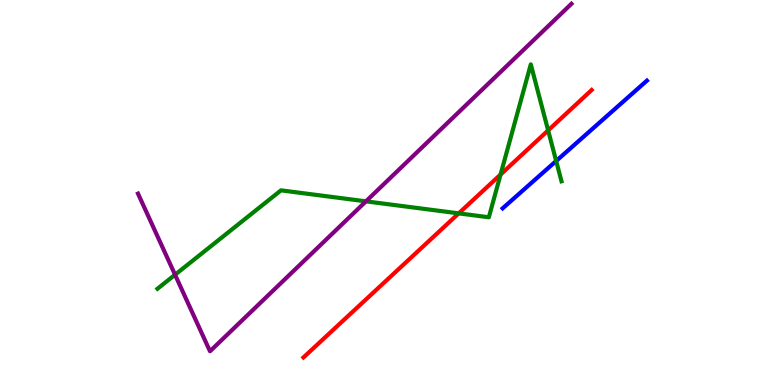[{'lines': ['blue', 'red'], 'intersections': []}, {'lines': ['green', 'red'], 'intersections': [{'x': 5.92, 'y': 4.46}, {'x': 6.46, 'y': 5.47}, {'x': 7.07, 'y': 6.61}]}, {'lines': ['purple', 'red'], 'intersections': []}, {'lines': ['blue', 'green'], 'intersections': [{'x': 7.18, 'y': 5.82}]}, {'lines': ['blue', 'purple'], 'intersections': []}, {'lines': ['green', 'purple'], 'intersections': [{'x': 2.26, 'y': 2.86}, {'x': 4.72, 'y': 4.77}]}]